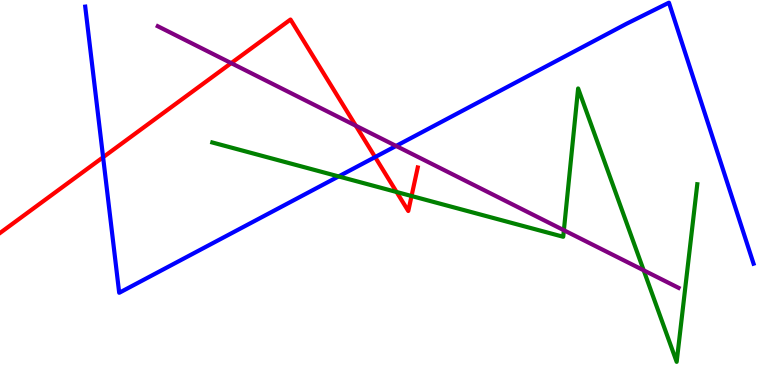[{'lines': ['blue', 'red'], 'intersections': [{'x': 1.33, 'y': 5.92}, {'x': 4.84, 'y': 5.92}]}, {'lines': ['green', 'red'], 'intersections': [{'x': 5.12, 'y': 5.01}, {'x': 5.31, 'y': 4.91}]}, {'lines': ['purple', 'red'], 'intersections': [{'x': 2.98, 'y': 8.36}, {'x': 4.59, 'y': 6.73}]}, {'lines': ['blue', 'green'], 'intersections': [{'x': 4.37, 'y': 5.42}]}, {'lines': ['blue', 'purple'], 'intersections': [{'x': 5.11, 'y': 6.21}]}, {'lines': ['green', 'purple'], 'intersections': [{'x': 7.28, 'y': 4.02}, {'x': 8.31, 'y': 2.98}]}]